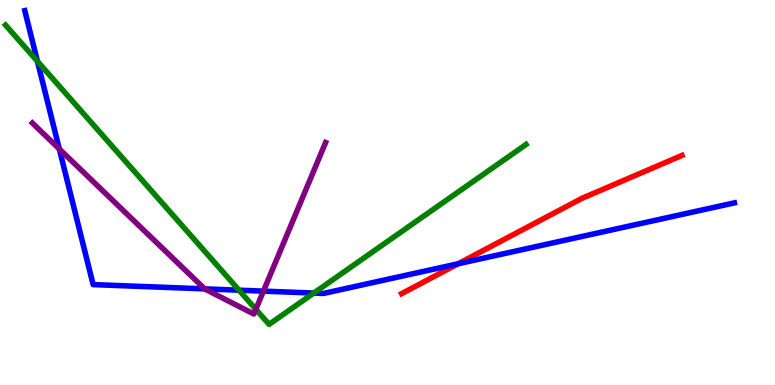[{'lines': ['blue', 'red'], 'intersections': [{'x': 5.91, 'y': 3.15}]}, {'lines': ['green', 'red'], 'intersections': []}, {'lines': ['purple', 'red'], 'intersections': []}, {'lines': ['blue', 'green'], 'intersections': [{'x': 0.483, 'y': 8.41}, {'x': 3.08, 'y': 2.46}, {'x': 4.05, 'y': 2.39}]}, {'lines': ['blue', 'purple'], 'intersections': [{'x': 0.765, 'y': 6.13}, {'x': 2.64, 'y': 2.5}, {'x': 3.4, 'y': 2.44}]}, {'lines': ['green', 'purple'], 'intersections': [{'x': 3.3, 'y': 1.97}]}]